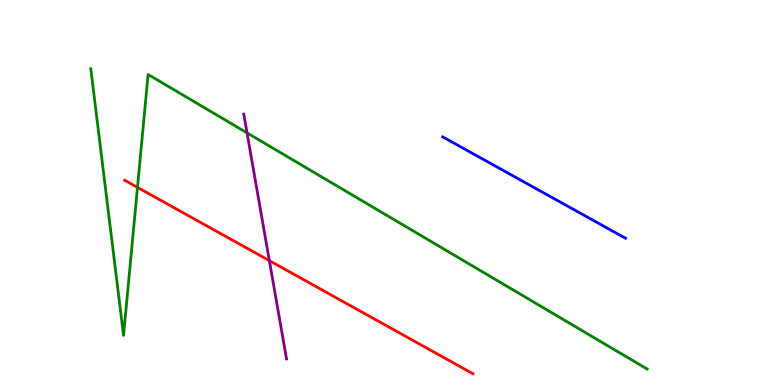[{'lines': ['blue', 'red'], 'intersections': []}, {'lines': ['green', 'red'], 'intersections': [{'x': 1.77, 'y': 5.13}]}, {'lines': ['purple', 'red'], 'intersections': [{'x': 3.48, 'y': 3.23}]}, {'lines': ['blue', 'green'], 'intersections': []}, {'lines': ['blue', 'purple'], 'intersections': []}, {'lines': ['green', 'purple'], 'intersections': [{'x': 3.19, 'y': 6.55}]}]